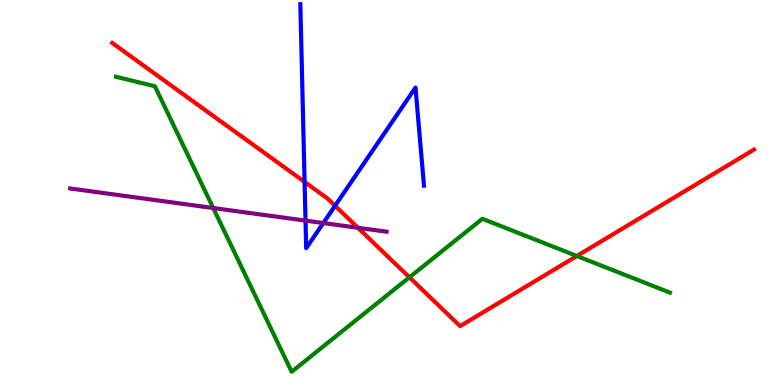[{'lines': ['blue', 'red'], 'intersections': [{'x': 3.93, 'y': 5.28}, {'x': 4.32, 'y': 4.66}]}, {'lines': ['green', 'red'], 'intersections': [{'x': 5.28, 'y': 2.8}, {'x': 7.44, 'y': 3.35}]}, {'lines': ['purple', 'red'], 'intersections': [{'x': 4.62, 'y': 4.08}]}, {'lines': ['blue', 'green'], 'intersections': []}, {'lines': ['blue', 'purple'], 'intersections': [{'x': 3.94, 'y': 4.27}, {'x': 4.17, 'y': 4.21}]}, {'lines': ['green', 'purple'], 'intersections': [{'x': 2.75, 'y': 4.6}]}]